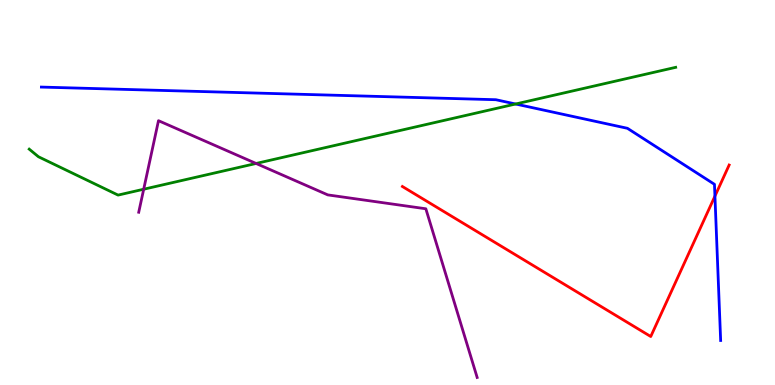[{'lines': ['blue', 'red'], 'intersections': [{'x': 9.22, 'y': 4.91}]}, {'lines': ['green', 'red'], 'intersections': []}, {'lines': ['purple', 'red'], 'intersections': []}, {'lines': ['blue', 'green'], 'intersections': [{'x': 6.65, 'y': 7.3}]}, {'lines': ['blue', 'purple'], 'intersections': []}, {'lines': ['green', 'purple'], 'intersections': [{'x': 1.85, 'y': 5.09}, {'x': 3.3, 'y': 5.75}]}]